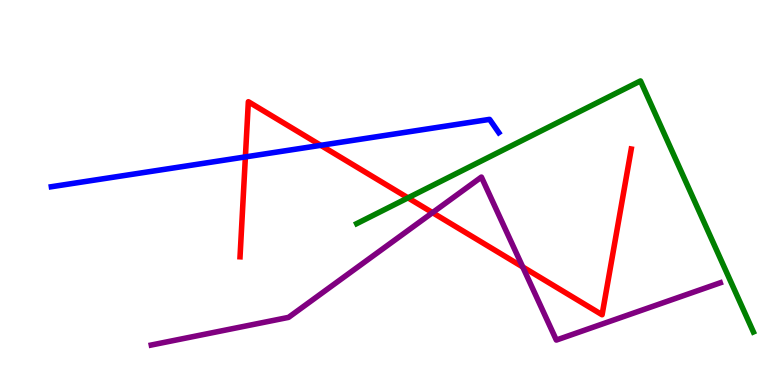[{'lines': ['blue', 'red'], 'intersections': [{'x': 3.17, 'y': 5.92}, {'x': 4.14, 'y': 6.23}]}, {'lines': ['green', 'red'], 'intersections': [{'x': 5.26, 'y': 4.86}]}, {'lines': ['purple', 'red'], 'intersections': [{'x': 5.58, 'y': 4.48}, {'x': 6.74, 'y': 3.07}]}, {'lines': ['blue', 'green'], 'intersections': []}, {'lines': ['blue', 'purple'], 'intersections': []}, {'lines': ['green', 'purple'], 'intersections': []}]